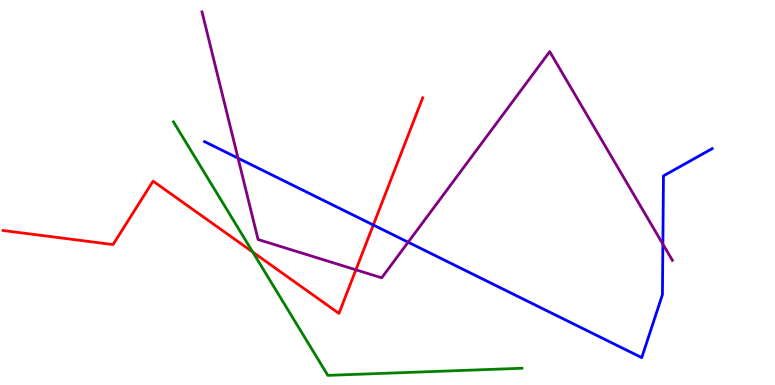[{'lines': ['blue', 'red'], 'intersections': [{'x': 4.82, 'y': 4.16}]}, {'lines': ['green', 'red'], 'intersections': [{'x': 3.26, 'y': 3.45}]}, {'lines': ['purple', 'red'], 'intersections': [{'x': 4.59, 'y': 2.99}]}, {'lines': ['blue', 'green'], 'intersections': []}, {'lines': ['blue', 'purple'], 'intersections': [{'x': 3.07, 'y': 5.89}, {'x': 5.27, 'y': 3.71}, {'x': 8.55, 'y': 3.66}]}, {'lines': ['green', 'purple'], 'intersections': []}]